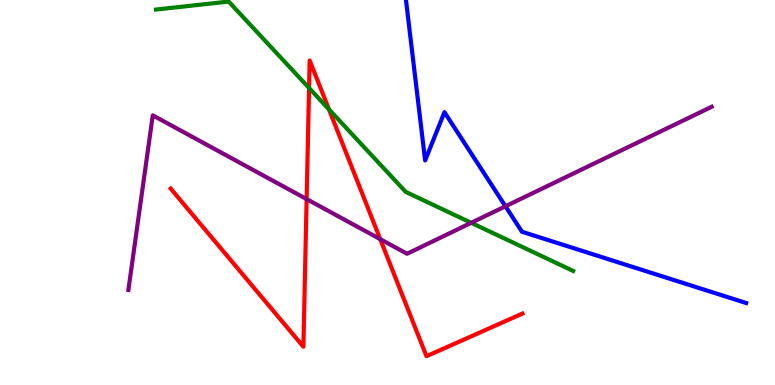[{'lines': ['blue', 'red'], 'intersections': []}, {'lines': ['green', 'red'], 'intersections': [{'x': 3.99, 'y': 7.71}, {'x': 4.24, 'y': 7.16}]}, {'lines': ['purple', 'red'], 'intersections': [{'x': 3.96, 'y': 4.83}, {'x': 4.91, 'y': 3.79}]}, {'lines': ['blue', 'green'], 'intersections': []}, {'lines': ['blue', 'purple'], 'intersections': [{'x': 6.52, 'y': 4.64}]}, {'lines': ['green', 'purple'], 'intersections': [{'x': 6.08, 'y': 4.21}]}]